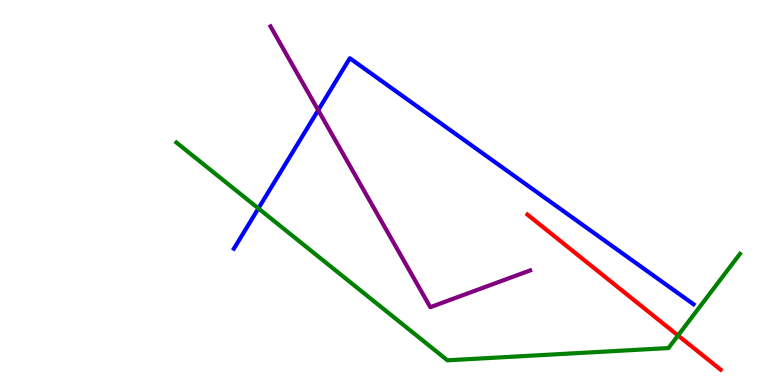[{'lines': ['blue', 'red'], 'intersections': []}, {'lines': ['green', 'red'], 'intersections': [{'x': 8.75, 'y': 1.29}]}, {'lines': ['purple', 'red'], 'intersections': []}, {'lines': ['blue', 'green'], 'intersections': [{'x': 3.33, 'y': 4.59}]}, {'lines': ['blue', 'purple'], 'intersections': [{'x': 4.11, 'y': 7.14}]}, {'lines': ['green', 'purple'], 'intersections': []}]